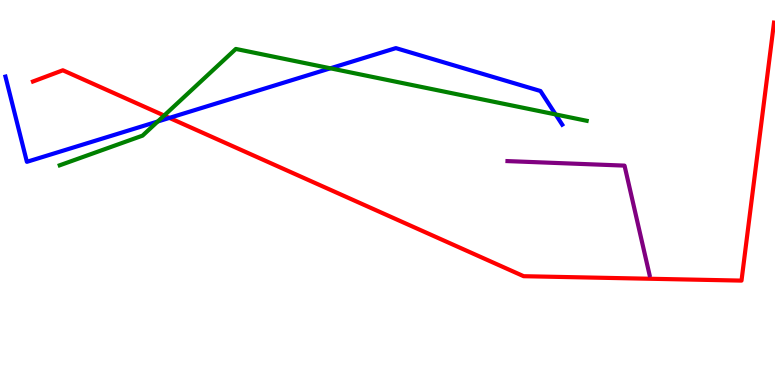[{'lines': ['blue', 'red'], 'intersections': [{'x': 2.19, 'y': 6.94}]}, {'lines': ['green', 'red'], 'intersections': [{'x': 2.12, 'y': 7.0}]}, {'lines': ['purple', 'red'], 'intersections': []}, {'lines': ['blue', 'green'], 'intersections': [{'x': 2.04, 'y': 6.84}, {'x': 4.26, 'y': 8.23}, {'x': 7.17, 'y': 7.03}]}, {'lines': ['blue', 'purple'], 'intersections': []}, {'lines': ['green', 'purple'], 'intersections': []}]